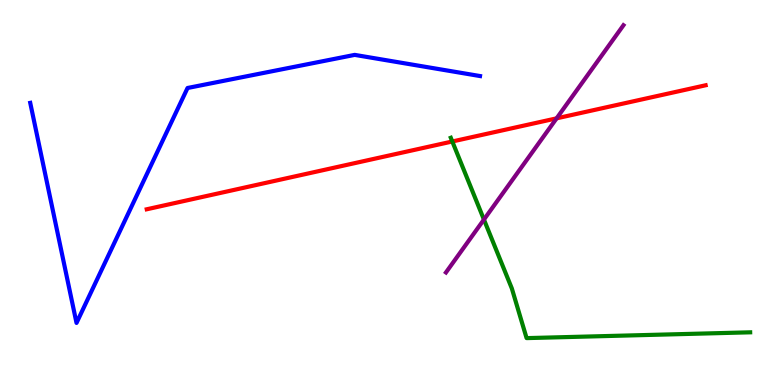[{'lines': ['blue', 'red'], 'intersections': []}, {'lines': ['green', 'red'], 'intersections': [{'x': 5.84, 'y': 6.33}]}, {'lines': ['purple', 'red'], 'intersections': [{'x': 7.18, 'y': 6.93}]}, {'lines': ['blue', 'green'], 'intersections': []}, {'lines': ['blue', 'purple'], 'intersections': []}, {'lines': ['green', 'purple'], 'intersections': [{'x': 6.24, 'y': 4.3}]}]